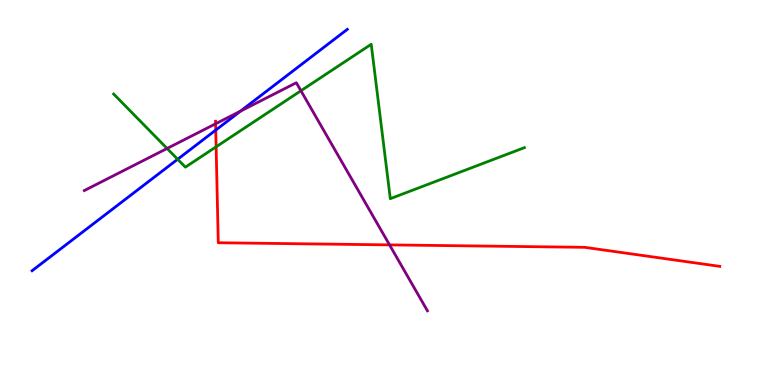[{'lines': ['blue', 'red'], 'intersections': [{'x': 2.78, 'y': 6.62}]}, {'lines': ['green', 'red'], 'intersections': [{'x': 2.79, 'y': 6.19}]}, {'lines': ['purple', 'red'], 'intersections': [{'x': 2.78, 'y': 6.78}, {'x': 5.03, 'y': 3.64}]}, {'lines': ['blue', 'green'], 'intersections': [{'x': 2.29, 'y': 5.86}]}, {'lines': ['blue', 'purple'], 'intersections': [{'x': 3.1, 'y': 7.11}]}, {'lines': ['green', 'purple'], 'intersections': [{'x': 2.16, 'y': 6.14}, {'x': 3.88, 'y': 7.64}]}]